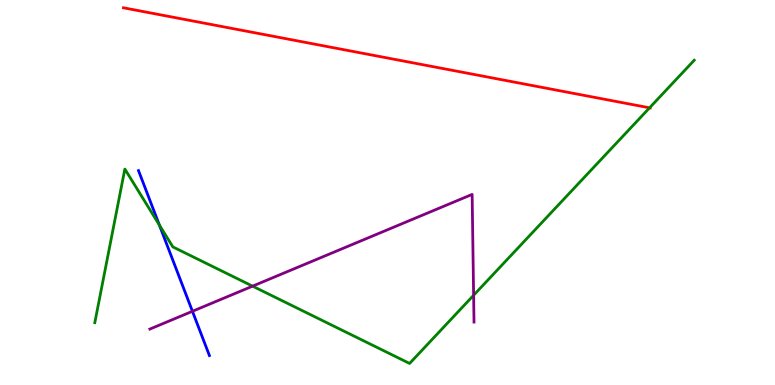[{'lines': ['blue', 'red'], 'intersections': []}, {'lines': ['green', 'red'], 'intersections': [{'x': 8.38, 'y': 7.2}]}, {'lines': ['purple', 'red'], 'intersections': []}, {'lines': ['blue', 'green'], 'intersections': [{'x': 2.06, 'y': 4.15}]}, {'lines': ['blue', 'purple'], 'intersections': [{'x': 2.48, 'y': 1.91}]}, {'lines': ['green', 'purple'], 'intersections': [{'x': 3.26, 'y': 2.57}, {'x': 6.11, 'y': 2.33}]}]